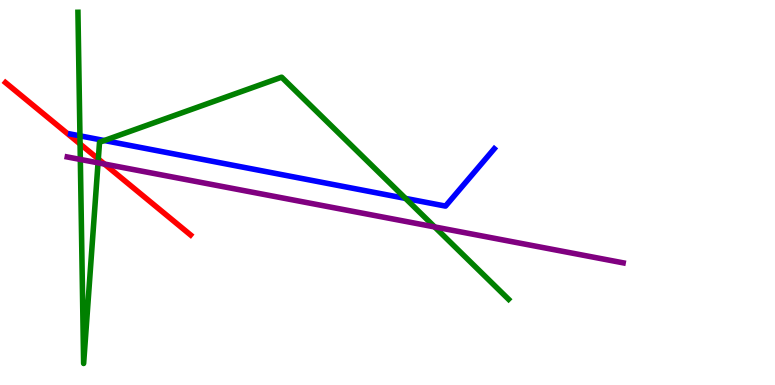[{'lines': ['blue', 'red'], 'intersections': []}, {'lines': ['green', 'red'], 'intersections': [{'x': 1.03, 'y': 6.26}, {'x': 1.27, 'y': 5.87}]}, {'lines': ['purple', 'red'], 'intersections': [{'x': 1.35, 'y': 5.74}]}, {'lines': ['blue', 'green'], 'intersections': [{'x': 1.03, 'y': 6.47}, {'x': 1.35, 'y': 6.35}, {'x': 5.23, 'y': 4.85}]}, {'lines': ['blue', 'purple'], 'intersections': []}, {'lines': ['green', 'purple'], 'intersections': [{'x': 1.04, 'y': 5.86}, {'x': 1.27, 'y': 5.77}, {'x': 5.61, 'y': 4.11}]}]